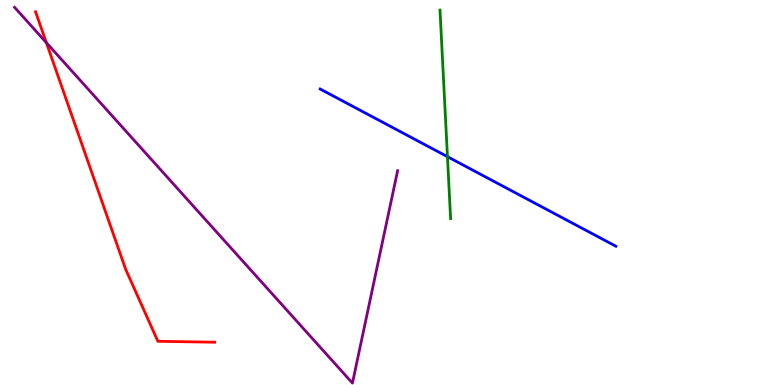[{'lines': ['blue', 'red'], 'intersections': []}, {'lines': ['green', 'red'], 'intersections': []}, {'lines': ['purple', 'red'], 'intersections': [{'x': 0.598, 'y': 8.89}]}, {'lines': ['blue', 'green'], 'intersections': [{'x': 5.77, 'y': 5.93}]}, {'lines': ['blue', 'purple'], 'intersections': []}, {'lines': ['green', 'purple'], 'intersections': []}]